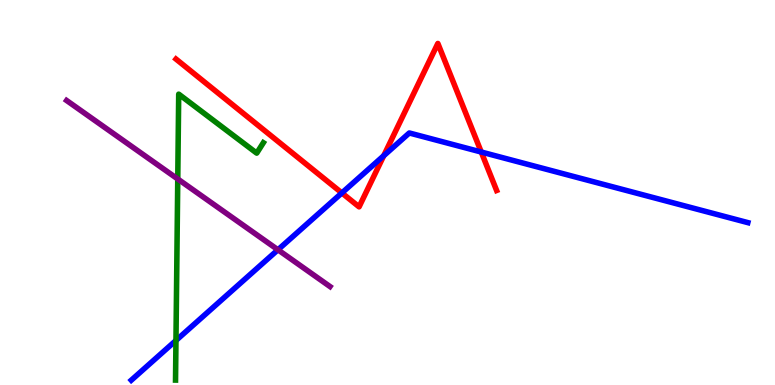[{'lines': ['blue', 'red'], 'intersections': [{'x': 4.41, 'y': 4.99}, {'x': 4.95, 'y': 5.96}, {'x': 6.21, 'y': 6.05}]}, {'lines': ['green', 'red'], 'intersections': []}, {'lines': ['purple', 'red'], 'intersections': []}, {'lines': ['blue', 'green'], 'intersections': [{'x': 2.27, 'y': 1.16}]}, {'lines': ['blue', 'purple'], 'intersections': [{'x': 3.59, 'y': 3.51}]}, {'lines': ['green', 'purple'], 'intersections': [{'x': 2.29, 'y': 5.35}]}]